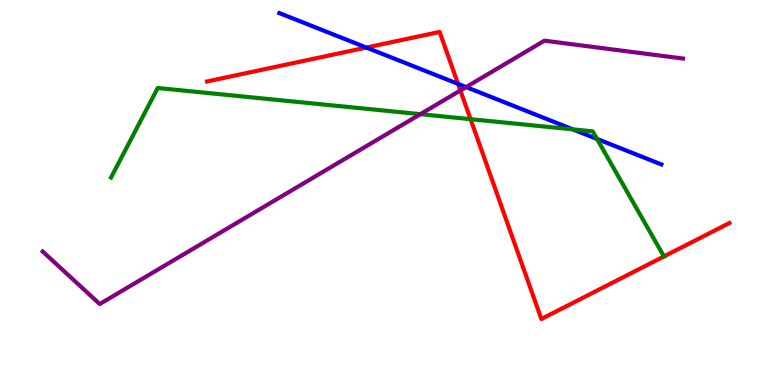[{'lines': ['blue', 'red'], 'intersections': [{'x': 4.73, 'y': 8.77}, {'x': 5.91, 'y': 7.82}]}, {'lines': ['green', 'red'], 'intersections': [{'x': 6.07, 'y': 6.9}, {'x': 8.57, 'y': 3.34}]}, {'lines': ['purple', 'red'], 'intersections': [{'x': 5.94, 'y': 7.65}]}, {'lines': ['blue', 'green'], 'intersections': [{'x': 7.39, 'y': 6.64}, {'x': 7.7, 'y': 6.39}]}, {'lines': ['blue', 'purple'], 'intersections': [{'x': 6.01, 'y': 7.74}]}, {'lines': ['green', 'purple'], 'intersections': [{'x': 5.42, 'y': 7.03}]}]